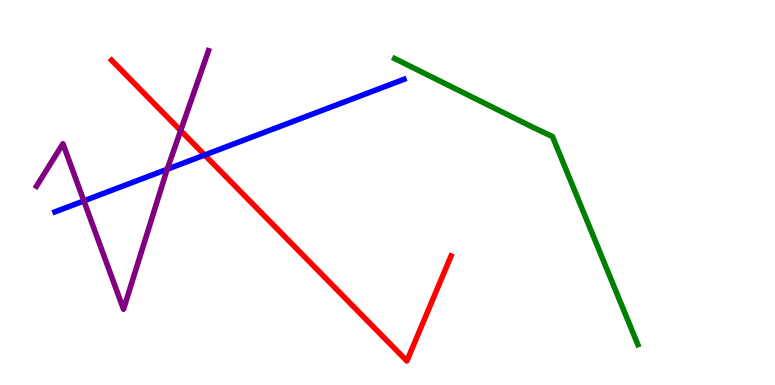[{'lines': ['blue', 'red'], 'intersections': [{'x': 2.64, 'y': 5.97}]}, {'lines': ['green', 'red'], 'intersections': []}, {'lines': ['purple', 'red'], 'intersections': [{'x': 2.33, 'y': 6.61}]}, {'lines': ['blue', 'green'], 'intersections': []}, {'lines': ['blue', 'purple'], 'intersections': [{'x': 1.08, 'y': 4.78}, {'x': 2.16, 'y': 5.6}]}, {'lines': ['green', 'purple'], 'intersections': []}]